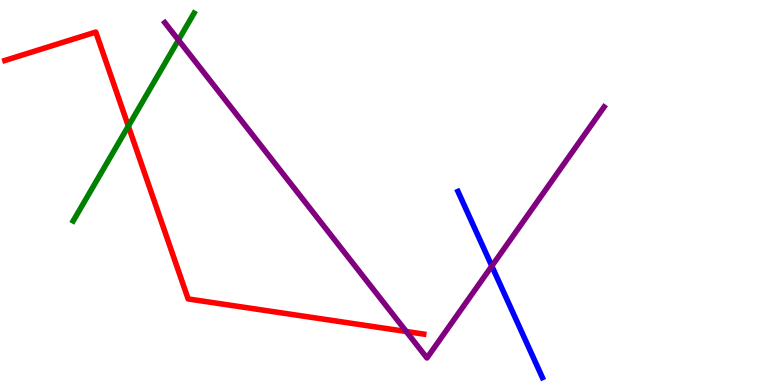[{'lines': ['blue', 'red'], 'intersections': []}, {'lines': ['green', 'red'], 'intersections': [{'x': 1.66, 'y': 6.72}]}, {'lines': ['purple', 'red'], 'intersections': [{'x': 5.24, 'y': 1.39}]}, {'lines': ['blue', 'green'], 'intersections': []}, {'lines': ['blue', 'purple'], 'intersections': [{'x': 6.35, 'y': 3.09}]}, {'lines': ['green', 'purple'], 'intersections': [{'x': 2.3, 'y': 8.96}]}]